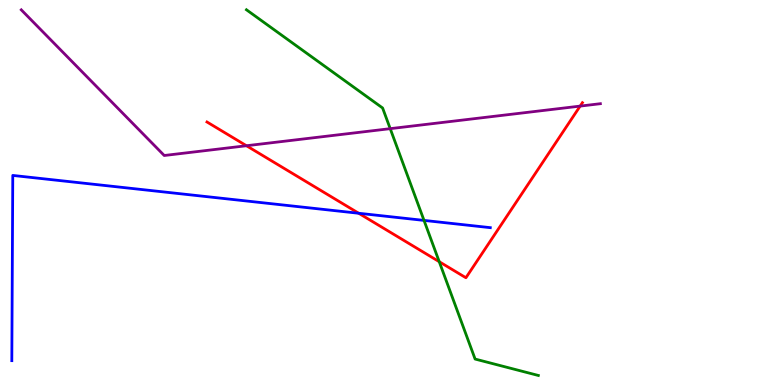[{'lines': ['blue', 'red'], 'intersections': [{'x': 4.63, 'y': 4.46}]}, {'lines': ['green', 'red'], 'intersections': [{'x': 5.67, 'y': 3.2}]}, {'lines': ['purple', 'red'], 'intersections': [{'x': 3.18, 'y': 6.21}, {'x': 7.49, 'y': 7.24}]}, {'lines': ['blue', 'green'], 'intersections': [{'x': 5.47, 'y': 4.28}]}, {'lines': ['blue', 'purple'], 'intersections': []}, {'lines': ['green', 'purple'], 'intersections': [{'x': 5.04, 'y': 6.66}]}]